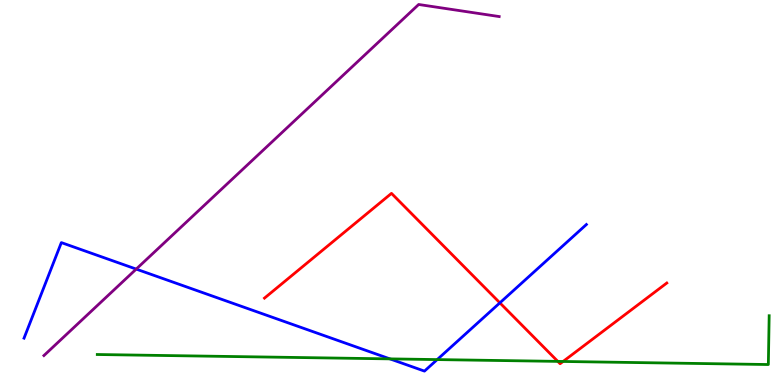[{'lines': ['blue', 'red'], 'intersections': [{'x': 6.45, 'y': 2.13}]}, {'lines': ['green', 'red'], 'intersections': [{'x': 7.2, 'y': 0.613}, {'x': 7.27, 'y': 0.611}]}, {'lines': ['purple', 'red'], 'intersections': []}, {'lines': ['blue', 'green'], 'intersections': [{'x': 5.03, 'y': 0.678}, {'x': 5.64, 'y': 0.66}]}, {'lines': ['blue', 'purple'], 'intersections': [{'x': 1.76, 'y': 3.01}]}, {'lines': ['green', 'purple'], 'intersections': []}]